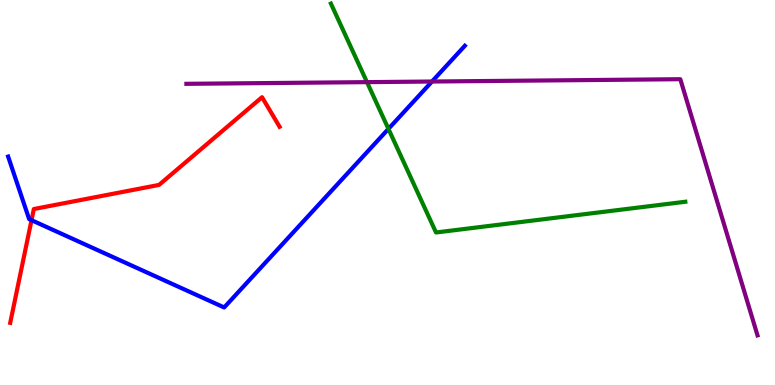[{'lines': ['blue', 'red'], 'intersections': [{'x': 0.407, 'y': 4.28}]}, {'lines': ['green', 'red'], 'intersections': []}, {'lines': ['purple', 'red'], 'intersections': []}, {'lines': ['blue', 'green'], 'intersections': [{'x': 5.01, 'y': 6.65}]}, {'lines': ['blue', 'purple'], 'intersections': [{'x': 5.57, 'y': 7.88}]}, {'lines': ['green', 'purple'], 'intersections': [{'x': 4.74, 'y': 7.87}]}]